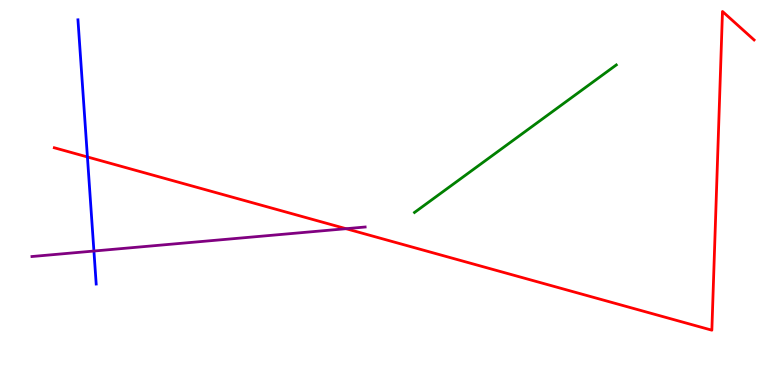[{'lines': ['blue', 'red'], 'intersections': [{'x': 1.13, 'y': 5.92}]}, {'lines': ['green', 'red'], 'intersections': []}, {'lines': ['purple', 'red'], 'intersections': [{'x': 4.47, 'y': 4.06}]}, {'lines': ['blue', 'green'], 'intersections': []}, {'lines': ['blue', 'purple'], 'intersections': [{'x': 1.21, 'y': 3.48}]}, {'lines': ['green', 'purple'], 'intersections': []}]